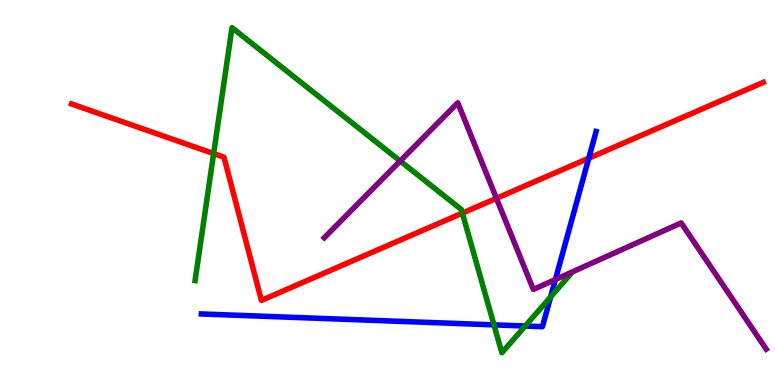[{'lines': ['blue', 'red'], 'intersections': [{'x': 7.6, 'y': 5.89}]}, {'lines': ['green', 'red'], 'intersections': [{'x': 2.76, 'y': 6.01}, {'x': 5.97, 'y': 4.46}]}, {'lines': ['purple', 'red'], 'intersections': [{'x': 6.41, 'y': 4.85}]}, {'lines': ['blue', 'green'], 'intersections': [{'x': 6.37, 'y': 1.56}, {'x': 6.78, 'y': 1.53}, {'x': 7.1, 'y': 2.29}]}, {'lines': ['blue', 'purple'], 'intersections': [{'x': 7.17, 'y': 2.74}]}, {'lines': ['green', 'purple'], 'intersections': [{'x': 5.16, 'y': 5.82}]}]